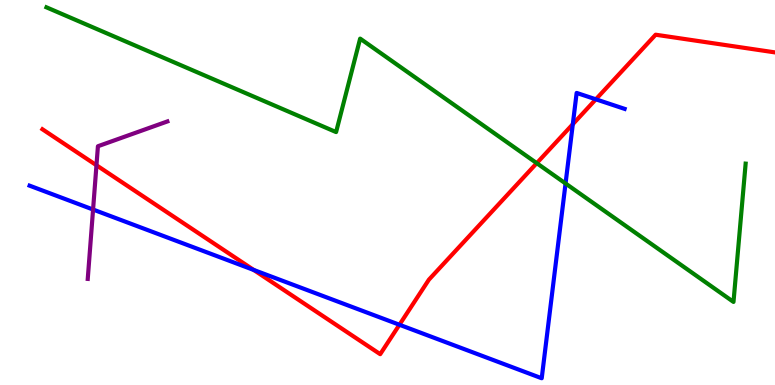[{'lines': ['blue', 'red'], 'intersections': [{'x': 3.27, 'y': 2.99}, {'x': 5.15, 'y': 1.56}, {'x': 7.39, 'y': 6.77}, {'x': 7.69, 'y': 7.42}]}, {'lines': ['green', 'red'], 'intersections': [{'x': 6.93, 'y': 5.76}]}, {'lines': ['purple', 'red'], 'intersections': [{'x': 1.24, 'y': 5.71}]}, {'lines': ['blue', 'green'], 'intersections': [{'x': 7.3, 'y': 5.23}]}, {'lines': ['blue', 'purple'], 'intersections': [{'x': 1.2, 'y': 4.56}]}, {'lines': ['green', 'purple'], 'intersections': []}]